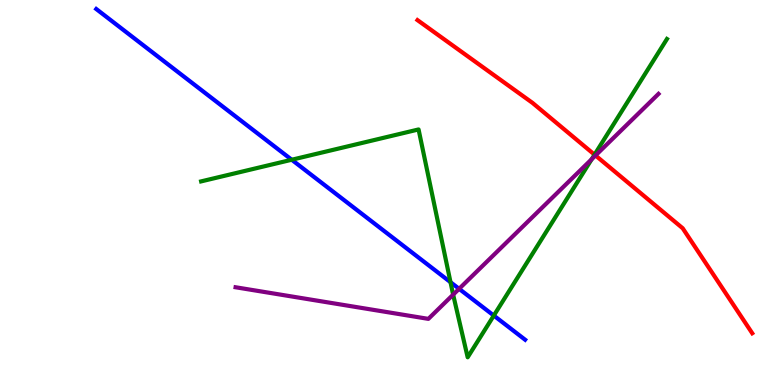[{'lines': ['blue', 'red'], 'intersections': []}, {'lines': ['green', 'red'], 'intersections': [{'x': 7.67, 'y': 5.98}]}, {'lines': ['purple', 'red'], 'intersections': [{'x': 7.68, 'y': 5.96}]}, {'lines': ['blue', 'green'], 'intersections': [{'x': 3.76, 'y': 5.85}, {'x': 5.81, 'y': 2.67}, {'x': 6.37, 'y': 1.8}]}, {'lines': ['blue', 'purple'], 'intersections': [{'x': 5.92, 'y': 2.5}]}, {'lines': ['green', 'purple'], 'intersections': [{'x': 5.85, 'y': 2.35}, {'x': 7.63, 'y': 5.86}]}]